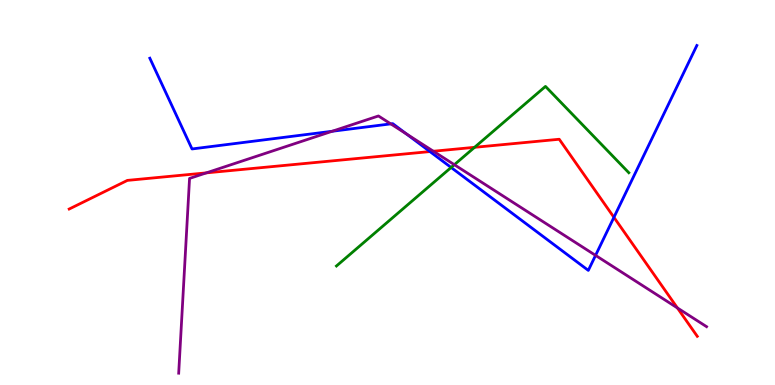[{'lines': ['blue', 'red'], 'intersections': [{'x': 5.55, 'y': 6.06}, {'x': 7.92, 'y': 4.36}]}, {'lines': ['green', 'red'], 'intersections': [{'x': 6.12, 'y': 6.17}]}, {'lines': ['purple', 'red'], 'intersections': [{'x': 2.66, 'y': 5.51}, {'x': 5.59, 'y': 6.07}, {'x': 8.74, 'y': 2.0}]}, {'lines': ['blue', 'green'], 'intersections': [{'x': 5.82, 'y': 5.65}]}, {'lines': ['blue', 'purple'], 'intersections': [{'x': 4.29, 'y': 6.59}, {'x': 5.04, 'y': 6.78}, {'x': 5.24, 'y': 6.52}, {'x': 7.68, 'y': 3.37}]}, {'lines': ['green', 'purple'], 'intersections': [{'x': 5.86, 'y': 5.72}]}]